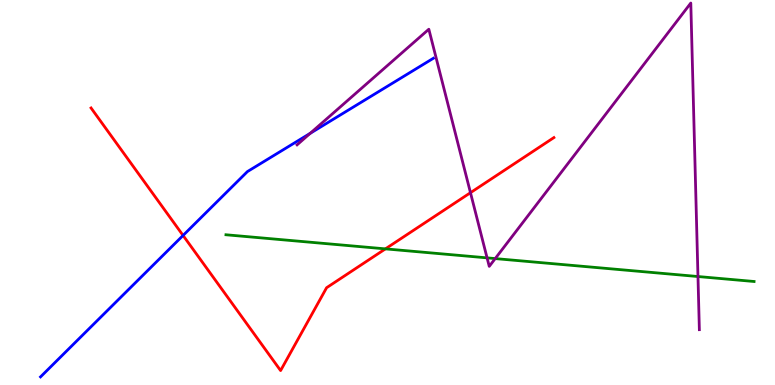[{'lines': ['blue', 'red'], 'intersections': [{'x': 2.36, 'y': 3.88}]}, {'lines': ['green', 'red'], 'intersections': [{'x': 4.97, 'y': 3.54}]}, {'lines': ['purple', 'red'], 'intersections': [{'x': 6.07, 'y': 5.0}]}, {'lines': ['blue', 'green'], 'intersections': []}, {'lines': ['blue', 'purple'], 'intersections': [{'x': 4.0, 'y': 6.54}]}, {'lines': ['green', 'purple'], 'intersections': [{'x': 6.28, 'y': 3.3}, {'x': 6.39, 'y': 3.28}, {'x': 9.01, 'y': 2.82}]}]